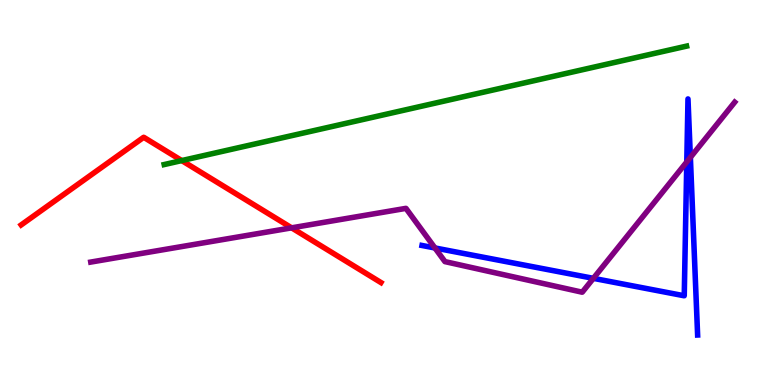[{'lines': ['blue', 'red'], 'intersections': []}, {'lines': ['green', 'red'], 'intersections': [{'x': 2.35, 'y': 5.83}]}, {'lines': ['purple', 'red'], 'intersections': [{'x': 3.76, 'y': 4.08}]}, {'lines': ['blue', 'green'], 'intersections': []}, {'lines': ['blue', 'purple'], 'intersections': [{'x': 5.61, 'y': 3.56}, {'x': 7.66, 'y': 2.77}, {'x': 8.86, 'y': 5.79}, {'x': 8.91, 'y': 5.91}]}, {'lines': ['green', 'purple'], 'intersections': []}]